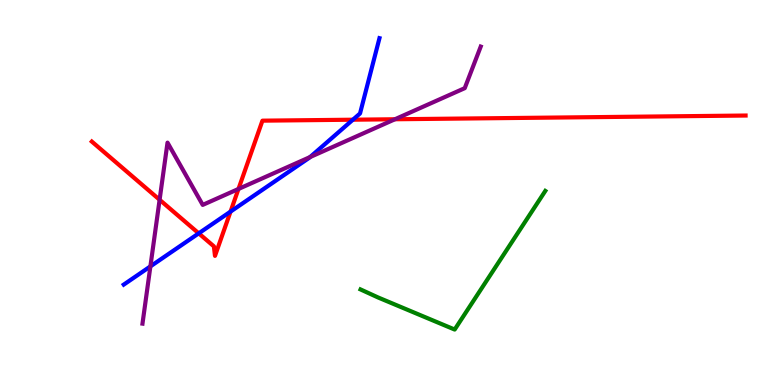[{'lines': ['blue', 'red'], 'intersections': [{'x': 2.56, 'y': 3.94}, {'x': 2.97, 'y': 4.5}, {'x': 4.55, 'y': 6.89}]}, {'lines': ['green', 'red'], 'intersections': []}, {'lines': ['purple', 'red'], 'intersections': [{'x': 2.06, 'y': 4.81}, {'x': 3.08, 'y': 5.09}, {'x': 5.1, 'y': 6.9}]}, {'lines': ['blue', 'green'], 'intersections': []}, {'lines': ['blue', 'purple'], 'intersections': [{'x': 1.94, 'y': 3.08}, {'x': 4.0, 'y': 5.92}]}, {'lines': ['green', 'purple'], 'intersections': []}]